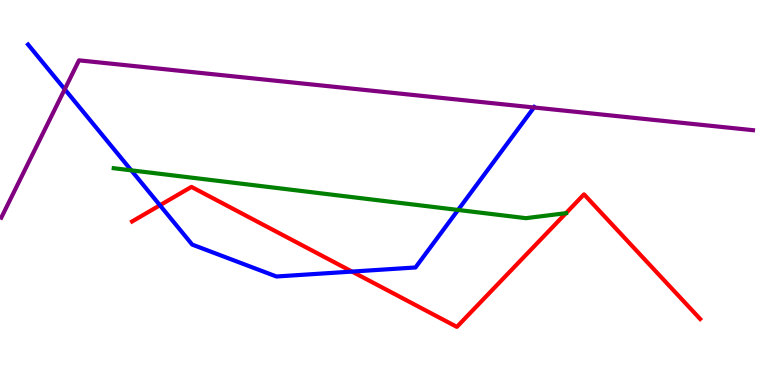[{'lines': ['blue', 'red'], 'intersections': [{'x': 2.06, 'y': 4.67}, {'x': 4.54, 'y': 2.95}]}, {'lines': ['green', 'red'], 'intersections': [{'x': 7.3, 'y': 4.46}]}, {'lines': ['purple', 'red'], 'intersections': []}, {'lines': ['blue', 'green'], 'intersections': [{'x': 1.69, 'y': 5.58}, {'x': 5.91, 'y': 4.55}]}, {'lines': ['blue', 'purple'], 'intersections': [{'x': 0.835, 'y': 7.68}, {'x': 6.89, 'y': 7.21}]}, {'lines': ['green', 'purple'], 'intersections': []}]